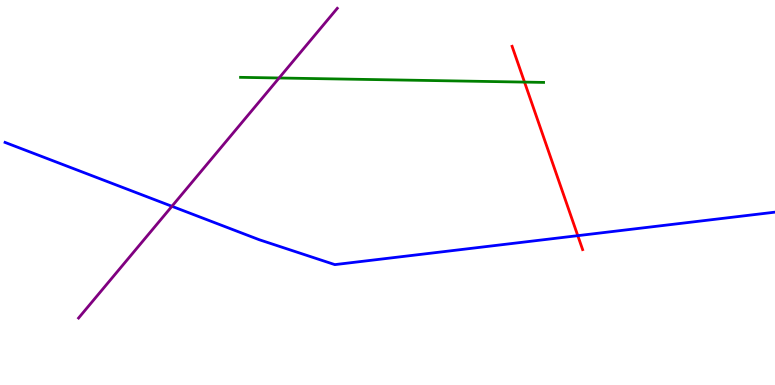[{'lines': ['blue', 'red'], 'intersections': [{'x': 7.46, 'y': 3.88}]}, {'lines': ['green', 'red'], 'intersections': [{'x': 6.77, 'y': 7.87}]}, {'lines': ['purple', 'red'], 'intersections': []}, {'lines': ['blue', 'green'], 'intersections': []}, {'lines': ['blue', 'purple'], 'intersections': [{'x': 2.22, 'y': 4.64}]}, {'lines': ['green', 'purple'], 'intersections': [{'x': 3.6, 'y': 7.97}]}]